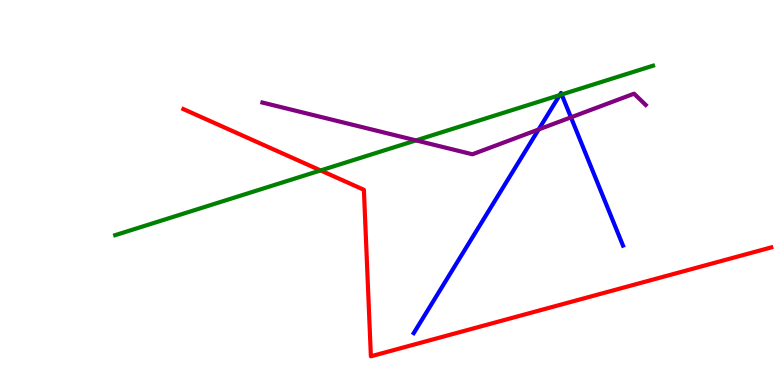[{'lines': ['blue', 'red'], 'intersections': []}, {'lines': ['green', 'red'], 'intersections': [{'x': 4.14, 'y': 5.57}]}, {'lines': ['purple', 'red'], 'intersections': []}, {'lines': ['blue', 'green'], 'intersections': [{'x': 7.22, 'y': 7.53}, {'x': 7.25, 'y': 7.55}]}, {'lines': ['blue', 'purple'], 'intersections': [{'x': 6.95, 'y': 6.64}, {'x': 7.37, 'y': 6.95}]}, {'lines': ['green', 'purple'], 'intersections': [{'x': 5.37, 'y': 6.35}]}]